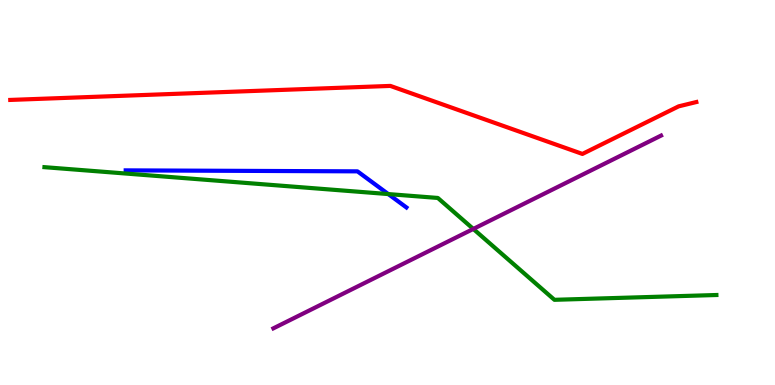[{'lines': ['blue', 'red'], 'intersections': []}, {'lines': ['green', 'red'], 'intersections': []}, {'lines': ['purple', 'red'], 'intersections': []}, {'lines': ['blue', 'green'], 'intersections': [{'x': 5.01, 'y': 4.96}]}, {'lines': ['blue', 'purple'], 'intersections': []}, {'lines': ['green', 'purple'], 'intersections': [{'x': 6.11, 'y': 4.05}]}]